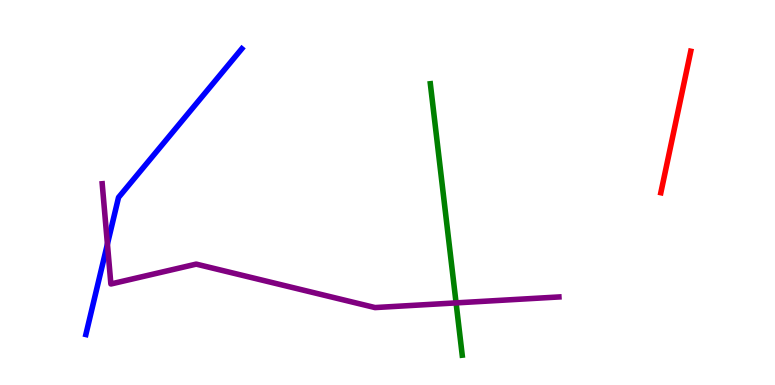[{'lines': ['blue', 'red'], 'intersections': []}, {'lines': ['green', 'red'], 'intersections': []}, {'lines': ['purple', 'red'], 'intersections': []}, {'lines': ['blue', 'green'], 'intersections': []}, {'lines': ['blue', 'purple'], 'intersections': [{'x': 1.39, 'y': 3.66}]}, {'lines': ['green', 'purple'], 'intersections': [{'x': 5.88, 'y': 2.13}]}]